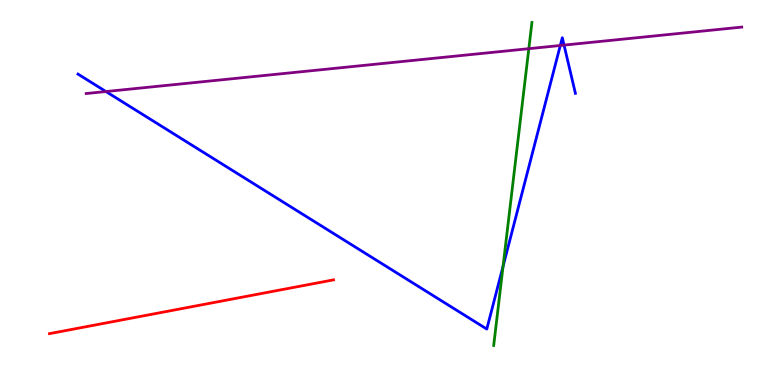[{'lines': ['blue', 'red'], 'intersections': []}, {'lines': ['green', 'red'], 'intersections': []}, {'lines': ['purple', 'red'], 'intersections': []}, {'lines': ['blue', 'green'], 'intersections': [{'x': 6.49, 'y': 3.08}]}, {'lines': ['blue', 'purple'], 'intersections': [{'x': 1.37, 'y': 7.62}, {'x': 7.23, 'y': 8.82}, {'x': 7.28, 'y': 8.83}]}, {'lines': ['green', 'purple'], 'intersections': [{'x': 6.82, 'y': 8.74}]}]